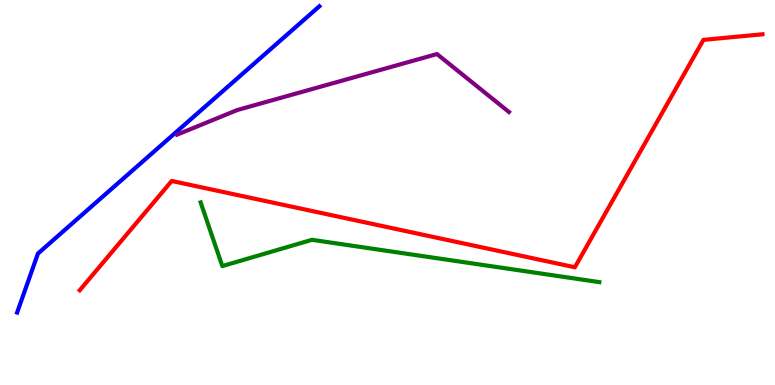[{'lines': ['blue', 'red'], 'intersections': []}, {'lines': ['green', 'red'], 'intersections': []}, {'lines': ['purple', 'red'], 'intersections': []}, {'lines': ['blue', 'green'], 'intersections': []}, {'lines': ['blue', 'purple'], 'intersections': []}, {'lines': ['green', 'purple'], 'intersections': []}]